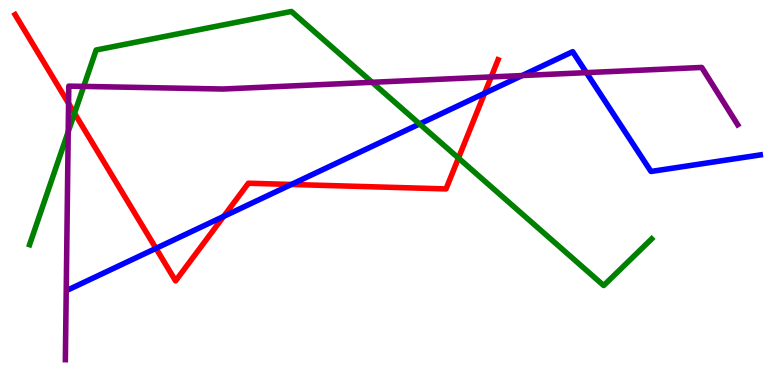[{'lines': ['blue', 'red'], 'intersections': [{'x': 2.01, 'y': 3.55}, {'x': 2.89, 'y': 4.38}, {'x': 3.76, 'y': 5.21}, {'x': 6.25, 'y': 7.58}]}, {'lines': ['green', 'red'], 'intersections': [{'x': 0.962, 'y': 7.06}, {'x': 5.92, 'y': 5.89}]}, {'lines': ['purple', 'red'], 'intersections': [{'x': 0.885, 'y': 7.31}, {'x': 6.34, 'y': 8.0}]}, {'lines': ['blue', 'green'], 'intersections': [{'x': 5.41, 'y': 6.78}]}, {'lines': ['blue', 'purple'], 'intersections': [{'x': 6.74, 'y': 8.04}, {'x': 7.57, 'y': 8.11}]}, {'lines': ['green', 'purple'], 'intersections': [{'x': 0.88, 'y': 6.58}, {'x': 1.08, 'y': 7.76}, {'x': 4.8, 'y': 7.86}]}]